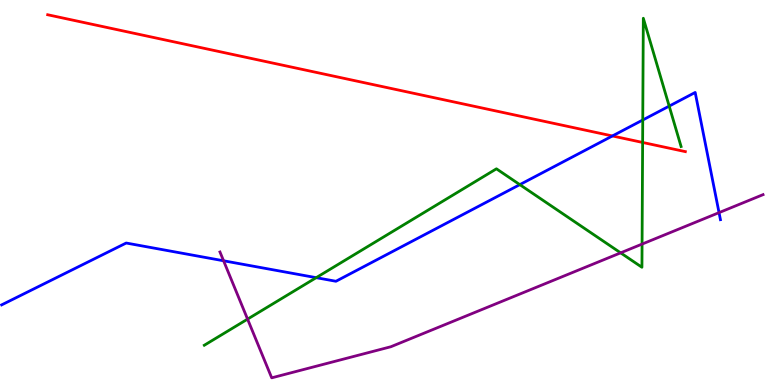[{'lines': ['blue', 'red'], 'intersections': [{'x': 7.9, 'y': 6.47}]}, {'lines': ['green', 'red'], 'intersections': [{'x': 8.29, 'y': 6.3}]}, {'lines': ['purple', 'red'], 'intersections': []}, {'lines': ['blue', 'green'], 'intersections': [{'x': 4.08, 'y': 2.79}, {'x': 6.71, 'y': 5.2}, {'x': 8.29, 'y': 6.88}, {'x': 8.63, 'y': 7.24}]}, {'lines': ['blue', 'purple'], 'intersections': [{'x': 2.88, 'y': 3.23}, {'x': 9.28, 'y': 4.48}]}, {'lines': ['green', 'purple'], 'intersections': [{'x': 3.19, 'y': 1.71}, {'x': 8.01, 'y': 3.43}, {'x': 8.28, 'y': 3.66}]}]